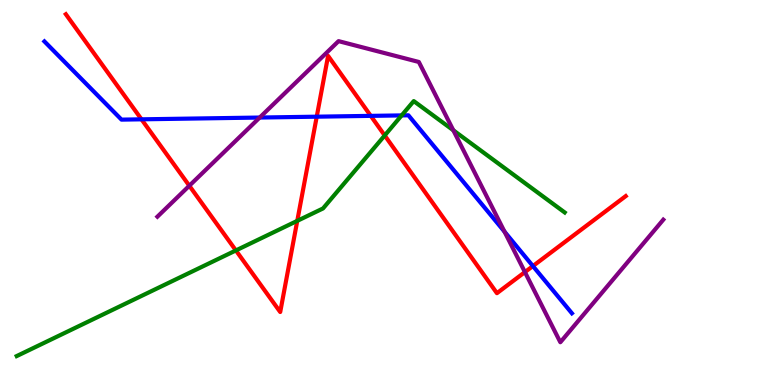[{'lines': ['blue', 'red'], 'intersections': [{'x': 1.83, 'y': 6.9}, {'x': 4.09, 'y': 6.97}, {'x': 4.78, 'y': 6.99}, {'x': 6.88, 'y': 3.09}]}, {'lines': ['green', 'red'], 'intersections': [{'x': 3.04, 'y': 3.5}, {'x': 3.84, 'y': 4.26}, {'x': 4.96, 'y': 6.48}]}, {'lines': ['purple', 'red'], 'intersections': [{'x': 2.44, 'y': 5.18}, {'x': 6.77, 'y': 2.93}]}, {'lines': ['blue', 'green'], 'intersections': [{'x': 5.18, 'y': 7.0}]}, {'lines': ['blue', 'purple'], 'intersections': [{'x': 3.35, 'y': 6.95}, {'x': 6.51, 'y': 3.98}]}, {'lines': ['green', 'purple'], 'intersections': [{'x': 5.85, 'y': 6.62}]}]